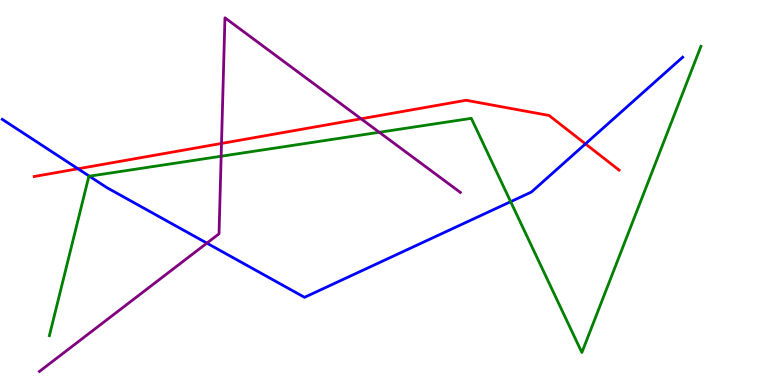[{'lines': ['blue', 'red'], 'intersections': [{'x': 1.01, 'y': 5.62}, {'x': 7.55, 'y': 6.26}]}, {'lines': ['green', 'red'], 'intersections': []}, {'lines': ['purple', 'red'], 'intersections': [{'x': 2.86, 'y': 6.27}, {'x': 4.66, 'y': 6.91}]}, {'lines': ['blue', 'green'], 'intersections': [{'x': 1.15, 'y': 5.42}, {'x': 6.59, 'y': 4.76}]}, {'lines': ['blue', 'purple'], 'intersections': [{'x': 2.67, 'y': 3.68}]}, {'lines': ['green', 'purple'], 'intersections': [{'x': 2.85, 'y': 5.94}, {'x': 4.89, 'y': 6.56}]}]